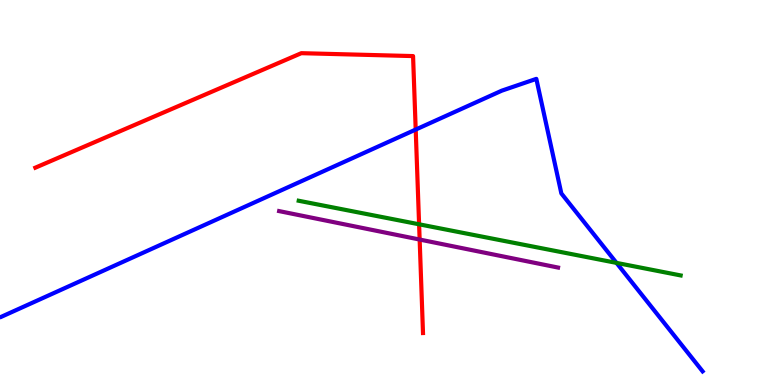[{'lines': ['blue', 'red'], 'intersections': [{'x': 5.36, 'y': 6.63}]}, {'lines': ['green', 'red'], 'intersections': [{'x': 5.41, 'y': 4.17}]}, {'lines': ['purple', 'red'], 'intersections': [{'x': 5.41, 'y': 3.78}]}, {'lines': ['blue', 'green'], 'intersections': [{'x': 7.95, 'y': 3.17}]}, {'lines': ['blue', 'purple'], 'intersections': []}, {'lines': ['green', 'purple'], 'intersections': []}]